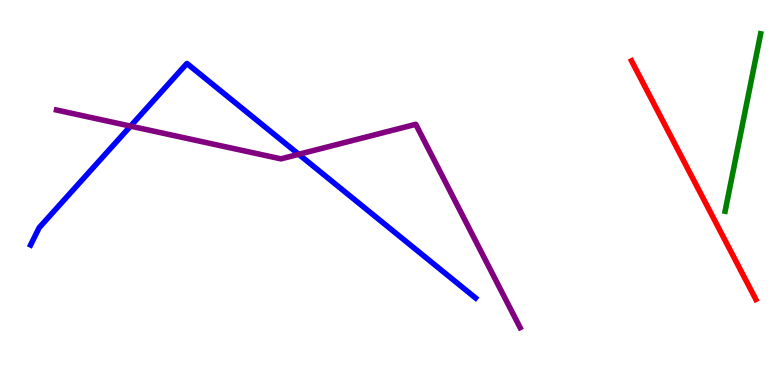[{'lines': ['blue', 'red'], 'intersections': []}, {'lines': ['green', 'red'], 'intersections': []}, {'lines': ['purple', 'red'], 'intersections': []}, {'lines': ['blue', 'green'], 'intersections': []}, {'lines': ['blue', 'purple'], 'intersections': [{'x': 1.68, 'y': 6.72}, {'x': 3.85, 'y': 5.99}]}, {'lines': ['green', 'purple'], 'intersections': []}]